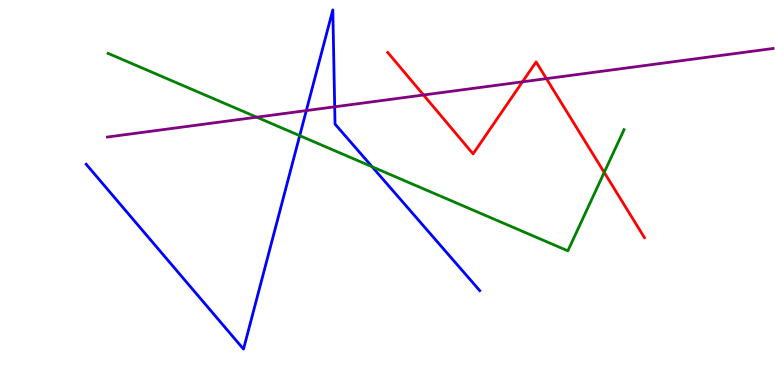[{'lines': ['blue', 'red'], 'intersections': []}, {'lines': ['green', 'red'], 'intersections': [{'x': 7.8, 'y': 5.52}]}, {'lines': ['purple', 'red'], 'intersections': [{'x': 5.46, 'y': 7.53}, {'x': 6.74, 'y': 7.87}, {'x': 7.05, 'y': 7.96}]}, {'lines': ['blue', 'green'], 'intersections': [{'x': 3.87, 'y': 6.48}, {'x': 4.8, 'y': 5.67}]}, {'lines': ['blue', 'purple'], 'intersections': [{'x': 3.95, 'y': 7.13}, {'x': 4.32, 'y': 7.23}]}, {'lines': ['green', 'purple'], 'intersections': [{'x': 3.31, 'y': 6.96}]}]